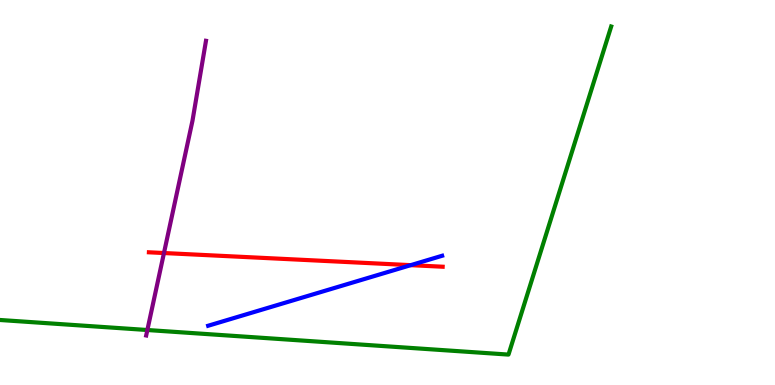[{'lines': ['blue', 'red'], 'intersections': [{'x': 5.3, 'y': 3.11}]}, {'lines': ['green', 'red'], 'intersections': []}, {'lines': ['purple', 'red'], 'intersections': [{'x': 2.12, 'y': 3.43}]}, {'lines': ['blue', 'green'], 'intersections': []}, {'lines': ['blue', 'purple'], 'intersections': []}, {'lines': ['green', 'purple'], 'intersections': [{'x': 1.9, 'y': 1.43}]}]